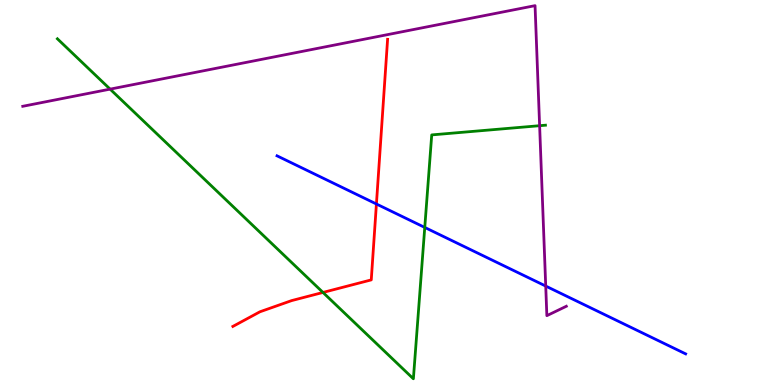[{'lines': ['blue', 'red'], 'intersections': [{'x': 4.86, 'y': 4.7}]}, {'lines': ['green', 'red'], 'intersections': [{'x': 4.17, 'y': 2.4}]}, {'lines': ['purple', 'red'], 'intersections': []}, {'lines': ['blue', 'green'], 'intersections': [{'x': 5.48, 'y': 4.09}]}, {'lines': ['blue', 'purple'], 'intersections': [{'x': 7.04, 'y': 2.57}]}, {'lines': ['green', 'purple'], 'intersections': [{'x': 1.42, 'y': 7.68}, {'x': 6.96, 'y': 6.74}]}]